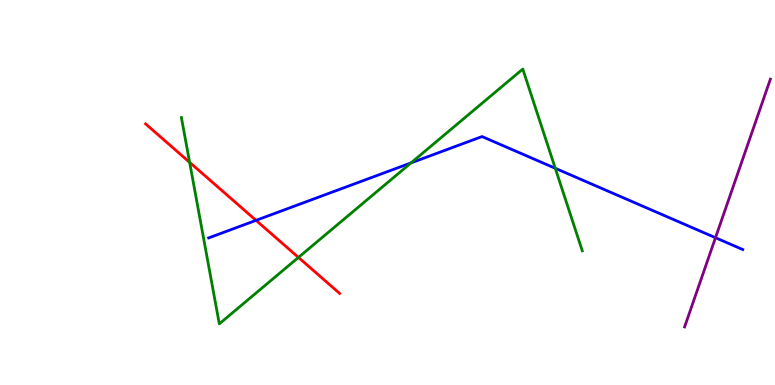[{'lines': ['blue', 'red'], 'intersections': [{'x': 3.3, 'y': 4.28}]}, {'lines': ['green', 'red'], 'intersections': [{'x': 2.45, 'y': 5.78}, {'x': 3.85, 'y': 3.31}]}, {'lines': ['purple', 'red'], 'intersections': []}, {'lines': ['blue', 'green'], 'intersections': [{'x': 5.3, 'y': 5.77}, {'x': 7.16, 'y': 5.63}]}, {'lines': ['blue', 'purple'], 'intersections': [{'x': 9.23, 'y': 3.83}]}, {'lines': ['green', 'purple'], 'intersections': []}]